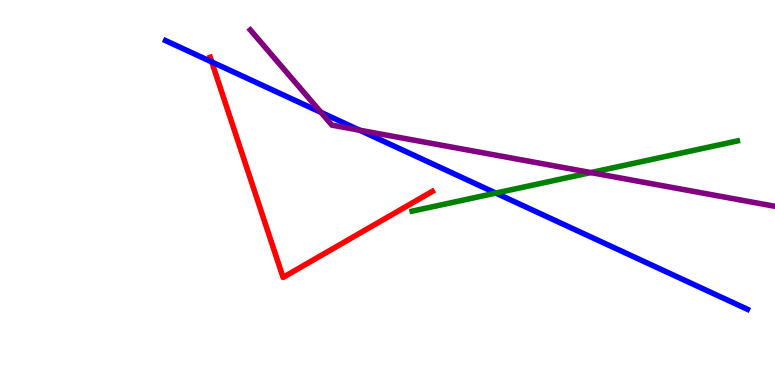[{'lines': ['blue', 'red'], 'intersections': [{'x': 2.73, 'y': 8.39}]}, {'lines': ['green', 'red'], 'intersections': []}, {'lines': ['purple', 'red'], 'intersections': []}, {'lines': ['blue', 'green'], 'intersections': [{'x': 6.4, 'y': 4.98}]}, {'lines': ['blue', 'purple'], 'intersections': [{'x': 4.14, 'y': 7.08}, {'x': 4.64, 'y': 6.62}]}, {'lines': ['green', 'purple'], 'intersections': [{'x': 7.62, 'y': 5.52}]}]